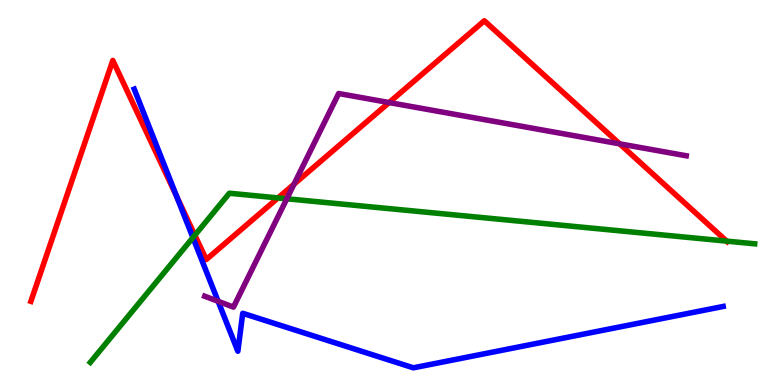[{'lines': ['blue', 'red'], 'intersections': [{'x': 2.28, 'y': 4.9}]}, {'lines': ['green', 'red'], 'intersections': [{'x': 2.51, 'y': 3.89}, {'x': 3.59, 'y': 4.86}, {'x': 9.38, 'y': 3.74}]}, {'lines': ['purple', 'red'], 'intersections': [{'x': 3.79, 'y': 5.22}, {'x': 5.02, 'y': 7.34}, {'x': 8.0, 'y': 6.26}]}, {'lines': ['blue', 'green'], 'intersections': [{'x': 2.49, 'y': 3.83}]}, {'lines': ['blue', 'purple'], 'intersections': [{'x': 2.81, 'y': 2.17}]}, {'lines': ['green', 'purple'], 'intersections': [{'x': 3.7, 'y': 4.84}]}]